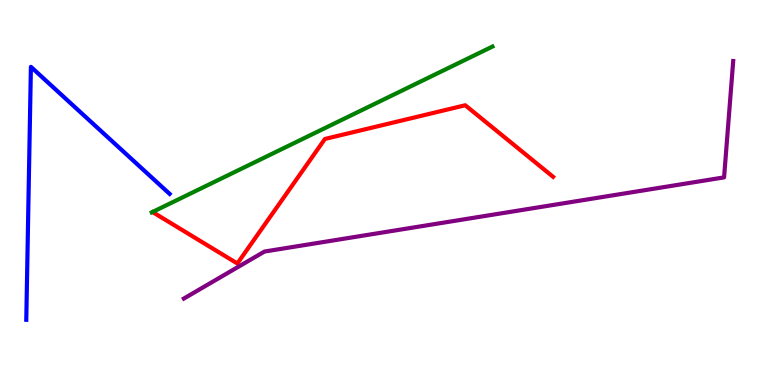[{'lines': ['blue', 'red'], 'intersections': []}, {'lines': ['green', 'red'], 'intersections': []}, {'lines': ['purple', 'red'], 'intersections': []}, {'lines': ['blue', 'green'], 'intersections': []}, {'lines': ['blue', 'purple'], 'intersections': []}, {'lines': ['green', 'purple'], 'intersections': []}]